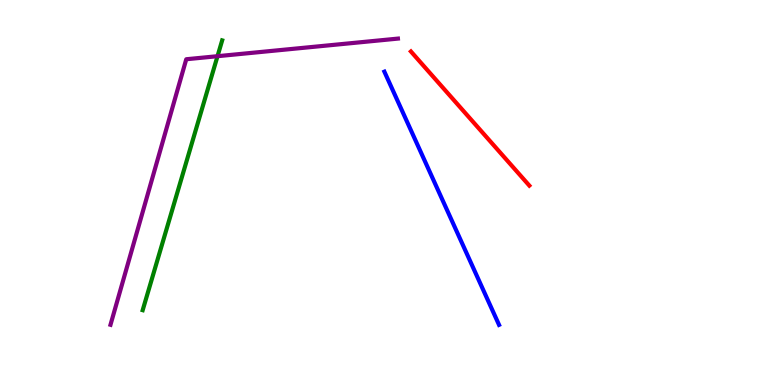[{'lines': ['blue', 'red'], 'intersections': []}, {'lines': ['green', 'red'], 'intersections': []}, {'lines': ['purple', 'red'], 'intersections': []}, {'lines': ['blue', 'green'], 'intersections': []}, {'lines': ['blue', 'purple'], 'intersections': []}, {'lines': ['green', 'purple'], 'intersections': [{'x': 2.81, 'y': 8.54}]}]